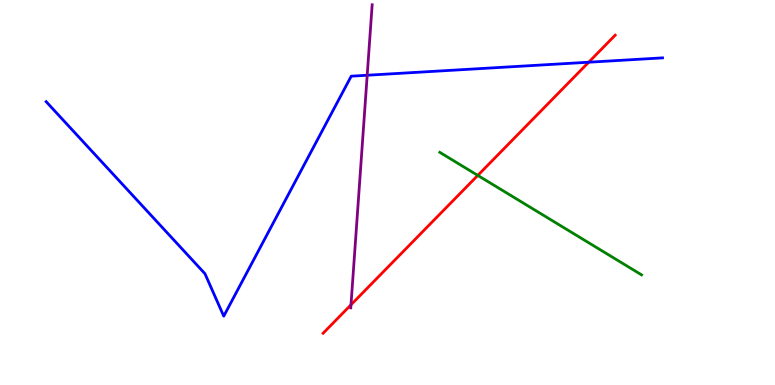[{'lines': ['blue', 'red'], 'intersections': [{'x': 7.6, 'y': 8.38}]}, {'lines': ['green', 'red'], 'intersections': [{'x': 6.16, 'y': 5.44}]}, {'lines': ['purple', 'red'], 'intersections': [{'x': 4.53, 'y': 2.08}]}, {'lines': ['blue', 'green'], 'intersections': []}, {'lines': ['blue', 'purple'], 'intersections': [{'x': 4.74, 'y': 8.05}]}, {'lines': ['green', 'purple'], 'intersections': []}]